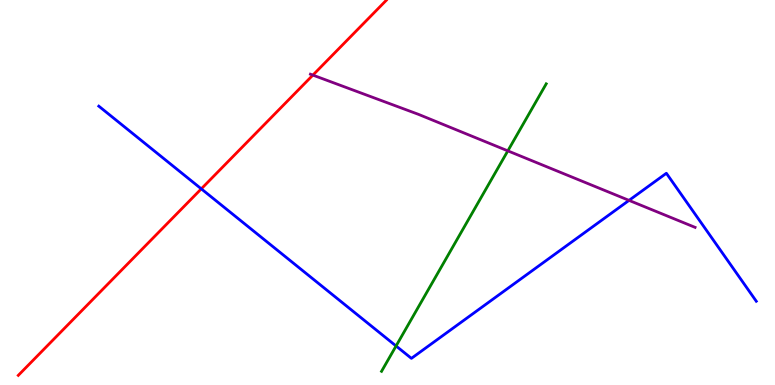[{'lines': ['blue', 'red'], 'intersections': [{'x': 2.6, 'y': 5.09}]}, {'lines': ['green', 'red'], 'intersections': []}, {'lines': ['purple', 'red'], 'intersections': [{'x': 4.04, 'y': 8.05}]}, {'lines': ['blue', 'green'], 'intersections': [{'x': 5.11, 'y': 1.01}]}, {'lines': ['blue', 'purple'], 'intersections': [{'x': 8.12, 'y': 4.8}]}, {'lines': ['green', 'purple'], 'intersections': [{'x': 6.55, 'y': 6.08}]}]